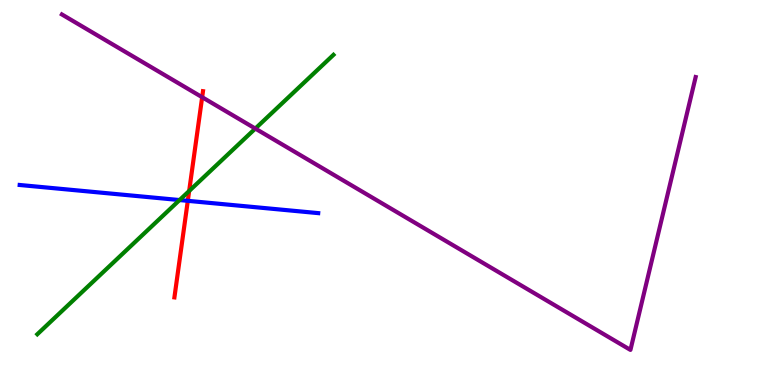[{'lines': ['blue', 'red'], 'intersections': [{'x': 2.42, 'y': 4.78}]}, {'lines': ['green', 'red'], 'intersections': [{'x': 2.44, 'y': 5.04}]}, {'lines': ['purple', 'red'], 'intersections': [{'x': 2.61, 'y': 7.48}]}, {'lines': ['blue', 'green'], 'intersections': [{'x': 2.32, 'y': 4.8}]}, {'lines': ['blue', 'purple'], 'intersections': []}, {'lines': ['green', 'purple'], 'intersections': [{'x': 3.29, 'y': 6.66}]}]